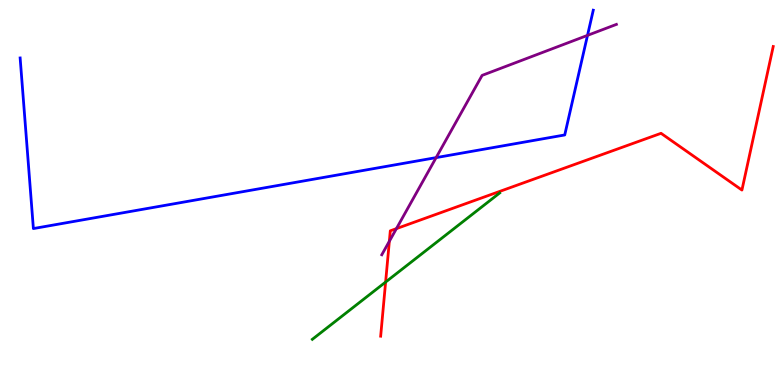[{'lines': ['blue', 'red'], 'intersections': []}, {'lines': ['green', 'red'], 'intersections': [{'x': 4.98, 'y': 2.67}]}, {'lines': ['purple', 'red'], 'intersections': [{'x': 5.02, 'y': 3.73}, {'x': 5.12, 'y': 4.06}]}, {'lines': ['blue', 'green'], 'intersections': []}, {'lines': ['blue', 'purple'], 'intersections': [{'x': 5.63, 'y': 5.91}, {'x': 7.58, 'y': 9.08}]}, {'lines': ['green', 'purple'], 'intersections': []}]